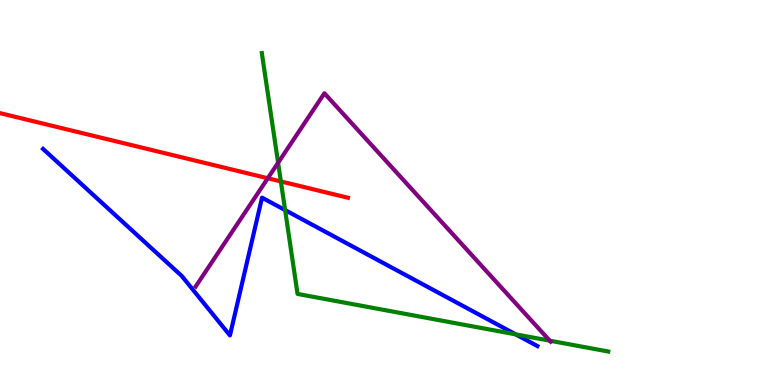[{'lines': ['blue', 'red'], 'intersections': []}, {'lines': ['green', 'red'], 'intersections': [{'x': 3.62, 'y': 5.29}]}, {'lines': ['purple', 'red'], 'intersections': [{'x': 3.46, 'y': 5.37}]}, {'lines': ['blue', 'green'], 'intersections': [{'x': 3.68, 'y': 4.54}, {'x': 6.65, 'y': 1.32}]}, {'lines': ['blue', 'purple'], 'intersections': []}, {'lines': ['green', 'purple'], 'intersections': [{'x': 3.59, 'y': 5.77}, {'x': 7.09, 'y': 1.15}]}]